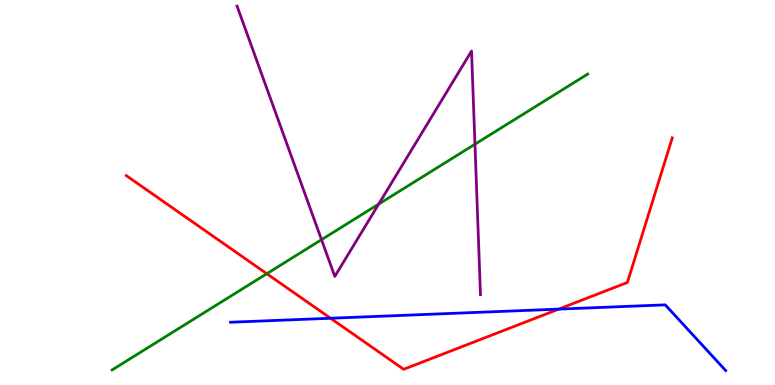[{'lines': ['blue', 'red'], 'intersections': [{'x': 4.27, 'y': 1.73}, {'x': 7.21, 'y': 1.97}]}, {'lines': ['green', 'red'], 'intersections': [{'x': 3.44, 'y': 2.89}]}, {'lines': ['purple', 'red'], 'intersections': []}, {'lines': ['blue', 'green'], 'intersections': []}, {'lines': ['blue', 'purple'], 'intersections': []}, {'lines': ['green', 'purple'], 'intersections': [{'x': 4.15, 'y': 3.77}, {'x': 4.89, 'y': 4.7}, {'x': 6.13, 'y': 6.25}]}]